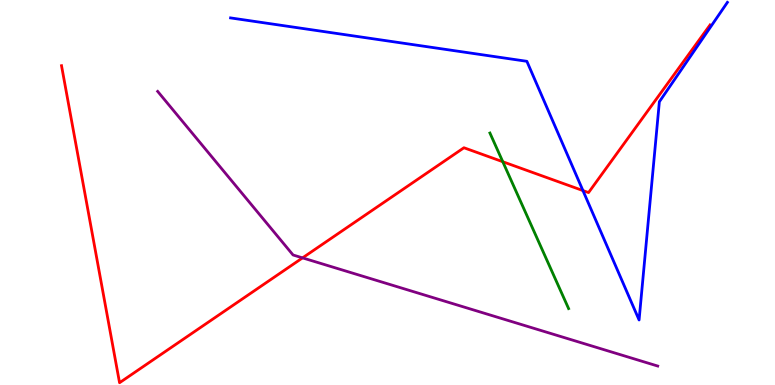[{'lines': ['blue', 'red'], 'intersections': [{'x': 7.52, 'y': 5.05}]}, {'lines': ['green', 'red'], 'intersections': [{'x': 6.49, 'y': 5.8}]}, {'lines': ['purple', 'red'], 'intersections': [{'x': 3.9, 'y': 3.3}]}, {'lines': ['blue', 'green'], 'intersections': []}, {'lines': ['blue', 'purple'], 'intersections': []}, {'lines': ['green', 'purple'], 'intersections': []}]